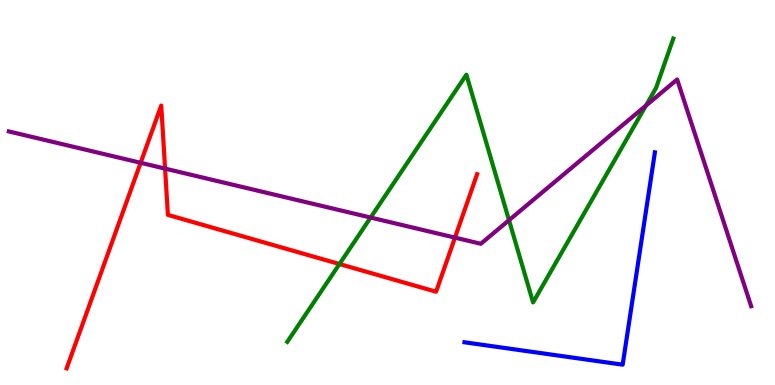[{'lines': ['blue', 'red'], 'intersections': []}, {'lines': ['green', 'red'], 'intersections': [{'x': 4.38, 'y': 3.14}]}, {'lines': ['purple', 'red'], 'intersections': [{'x': 1.81, 'y': 5.77}, {'x': 2.13, 'y': 5.62}, {'x': 5.87, 'y': 3.83}]}, {'lines': ['blue', 'green'], 'intersections': []}, {'lines': ['blue', 'purple'], 'intersections': []}, {'lines': ['green', 'purple'], 'intersections': [{'x': 4.78, 'y': 4.35}, {'x': 6.57, 'y': 4.28}, {'x': 8.33, 'y': 7.26}]}]